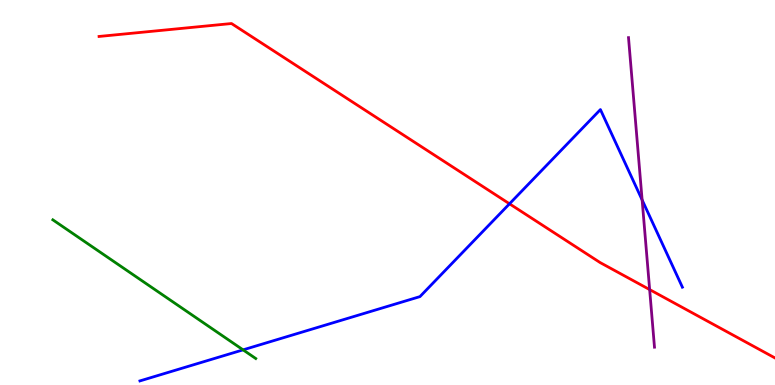[{'lines': ['blue', 'red'], 'intersections': [{'x': 6.57, 'y': 4.71}]}, {'lines': ['green', 'red'], 'intersections': []}, {'lines': ['purple', 'red'], 'intersections': [{'x': 8.38, 'y': 2.48}]}, {'lines': ['blue', 'green'], 'intersections': [{'x': 3.14, 'y': 0.913}]}, {'lines': ['blue', 'purple'], 'intersections': [{'x': 8.29, 'y': 4.81}]}, {'lines': ['green', 'purple'], 'intersections': []}]